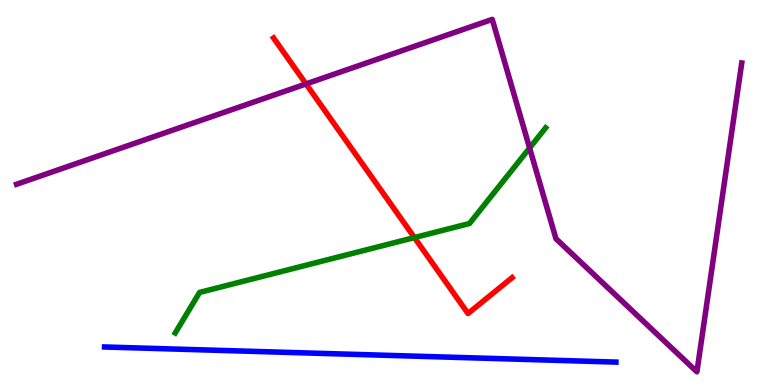[{'lines': ['blue', 'red'], 'intersections': []}, {'lines': ['green', 'red'], 'intersections': [{'x': 5.35, 'y': 3.83}]}, {'lines': ['purple', 'red'], 'intersections': [{'x': 3.95, 'y': 7.82}]}, {'lines': ['blue', 'green'], 'intersections': []}, {'lines': ['blue', 'purple'], 'intersections': []}, {'lines': ['green', 'purple'], 'intersections': [{'x': 6.83, 'y': 6.16}]}]